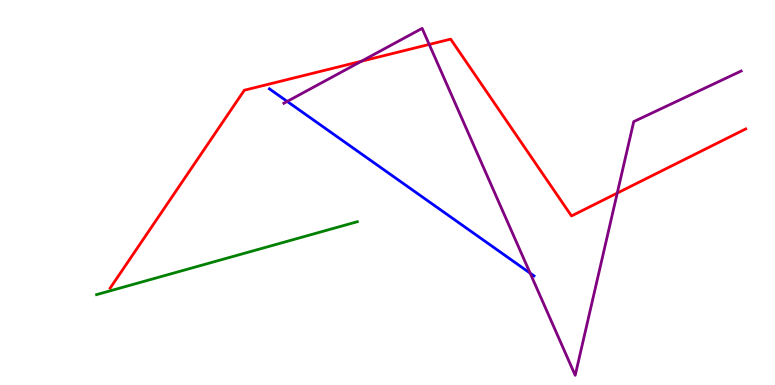[{'lines': ['blue', 'red'], 'intersections': []}, {'lines': ['green', 'red'], 'intersections': []}, {'lines': ['purple', 'red'], 'intersections': [{'x': 4.66, 'y': 8.41}, {'x': 5.54, 'y': 8.85}, {'x': 7.96, 'y': 4.98}]}, {'lines': ['blue', 'green'], 'intersections': []}, {'lines': ['blue', 'purple'], 'intersections': [{'x': 3.71, 'y': 7.37}, {'x': 6.84, 'y': 2.91}]}, {'lines': ['green', 'purple'], 'intersections': []}]